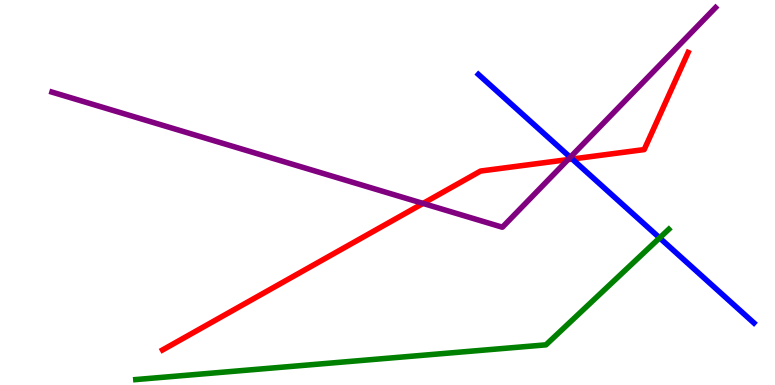[{'lines': ['blue', 'red'], 'intersections': [{'x': 7.38, 'y': 5.87}]}, {'lines': ['green', 'red'], 'intersections': []}, {'lines': ['purple', 'red'], 'intersections': [{'x': 5.46, 'y': 4.72}, {'x': 7.33, 'y': 5.86}]}, {'lines': ['blue', 'green'], 'intersections': [{'x': 8.51, 'y': 3.82}]}, {'lines': ['blue', 'purple'], 'intersections': [{'x': 7.36, 'y': 5.91}]}, {'lines': ['green', 'purple'], 'intersections': []}]